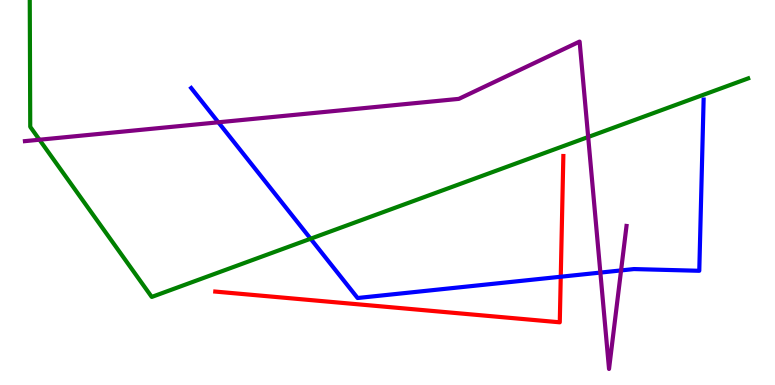[{'lines': ['blue', 'red'], 'intersections': [{'x': 7.24, 'y': 2.81}]}, {'lines': ['green', 'red'], 'intersections': []}, {'lines': ['purple', 'red'], 'intersections': []}, {'lines': ['blue', 'green'], 'intersections': [{'x': 4.01, 'y': 3.8}]}, {'lines': ['blue', 'purple'], 'intersections': [{'x': 2.82, 'y': 6.82}, {'x': 7.75, 'y': 2.92}, {'x': 8.01, 'y': 2.98}]}, {'lines': ['green', 'purple'], 'intersections': [{'x': 0.509, 'y': 6.37}, {'x': 7.59, 'y': 6.44}]}]